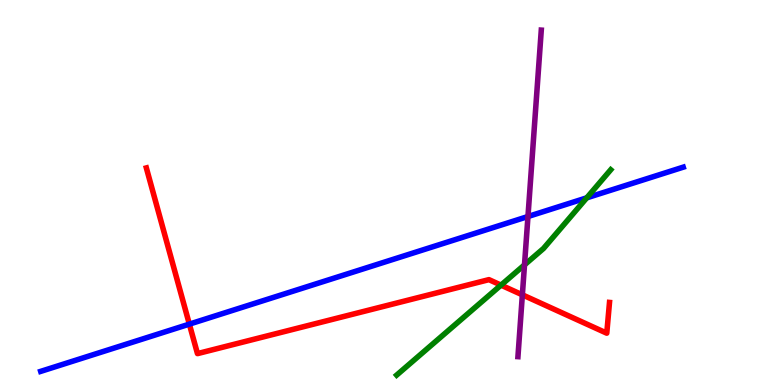[{'lines': ['blue', 'red'], 'intersections': [{'x': 2.44, 'y': 1.58}]}, {'lines': ['green', 'red'], 'intersections': [{'x': 6.46, 'y': 2.59}]}, {'lines': ['purple', 'red'], 'intersections': [{'x': 6.74, 'y': 2.34}]}, {'lines': ['blue', 'green'], 'intersections': [{'x': 7.57, 'y': 4.86}]}, {'lines': ['blue', 'purple'], 'intersections': [{'x': 6.81, 'y': 4.38}]}, {'lines': ['green', 'purple'], 'intersections': [{'x': 6.77, 'y': 3.12}]}]